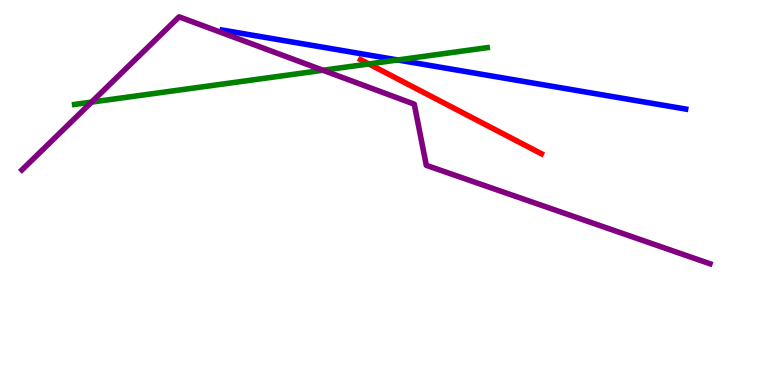[{'lines': ['blue', 'red'], 'intersections': []}, {'lines': ['green', 'red'], 'intersections': [{'x': 4.76, 'y': 8.34}]}, {'lines': ['purple', 'red'], 'intersections': []}, {'lines': ['blue', 'green'], 'intersections': [{'x': 5.13, 'y': 8.44}]}, {'lines': ['blue', 'purple'], 'intersections': []}, {'lines': ['green', 'purple'], 'intersections': [{'x': 1.18, 'y': 7.35}, {'x': 4.17, 'y': 8.18}]}]